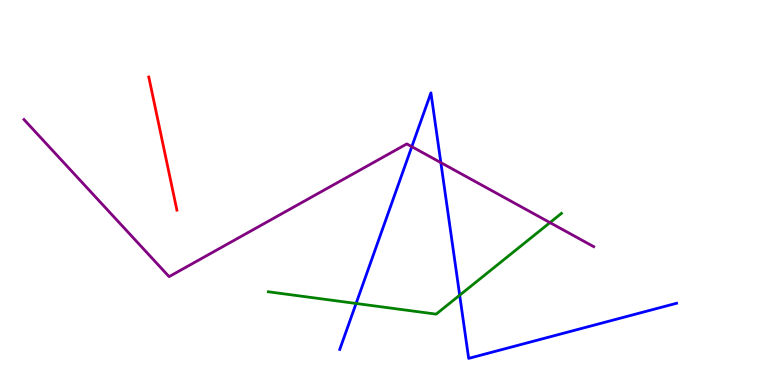[{'lines': ['blue', 'red'], 'intersections': []}, {'lines': ['green', 'red'], 'intersections': []}, {'lines': ['purple', 'red'], 'intersections': []}, {'lines': ['blue', 'green'], 'intersections': [{'x': 4.59, 'y': 2.12}, {'x': 5.93, 'y': 2.33}]}, {'lines': ['blue', 'purple'], 'intersections': [{'x': 5.31, 'y': 6.19}, {'x': 5.69, 'y': 5.78}]}, {'lines': ['green', 'purple'], 'intersections': [{'x': 7.1, 'y': 4.22}]}]